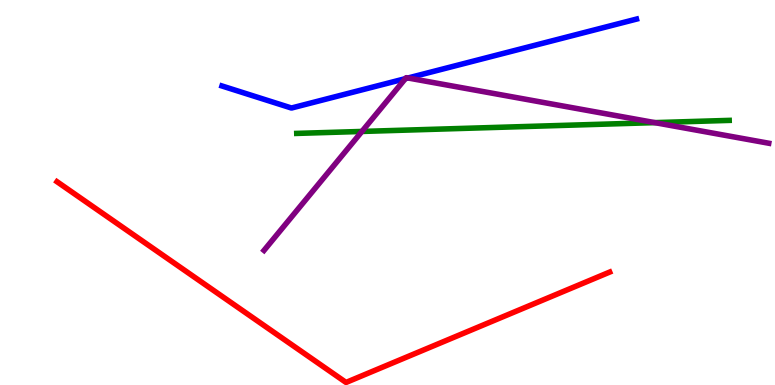[{'lines': ['blue', 'red'], 'intersections': []}, {'lines': ['green', 'red'], 'intersections': []}, {'lines': ['purple', 'red'], 'intersections': []}, {'lines': ['blue', 'green'], 'intersections': []}, {'lines': ['blue', 'purple'], 'intersections': [{'x': 5.23, 'y': 7.96}, {'x': 5.26, 'y': 7.97}]}, {'lines': ['green', 'purple'], 'intersections': [{'x': 4.67, 'y': 6.59}, {'x': 8.45, 'y': 6.81}]}]